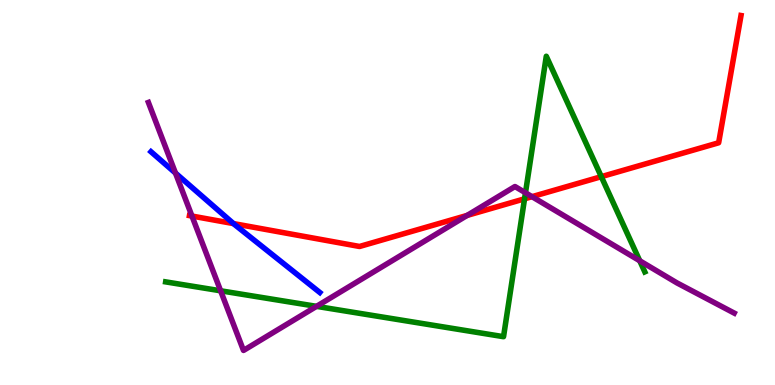[{'lines': ['blue', 'red'], 'intersections': [{'x': 3.01, 'y': 4.19}]}, {'lines': ['green', 'red'], 'intersections': [{'x': 6.77, 'y': 4.84}, {'x': 7.76, 'y': 5.41}]}, {'lines': ['purple', 'red'], 'intersections': [{'x': 2.48, 'y': 4.39}, {'x': 6.03, 'y': 4.41}, {'x': 6.86, 'y': 4.89}]}, {'lines': ['blue', 'green'], 'intersections': []}, {'lines': ['blue', 'purple'], 'intersections': [{'x': 2.26, 'y': 5.5}]}, {'lines': ['green', 'purple'], 'intersections': [{'x': 2.85, 'y': 2.45}, {'x': 4.08, 'y': 2.04}, {'x': 6.78, 'y': 4.99}, {'x': 8.25, 'y': 3.23}]}]